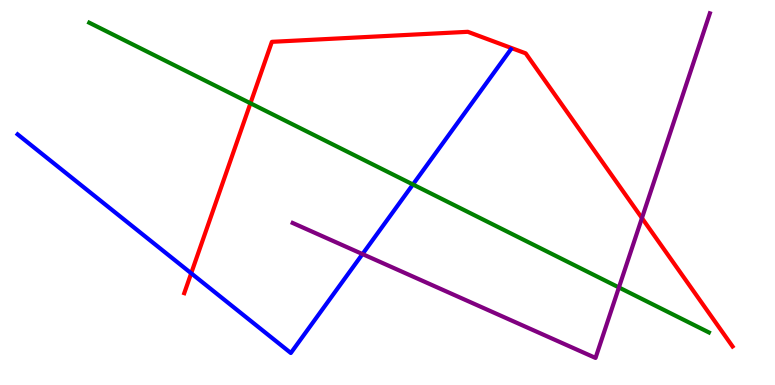[{'lines': ['blue', 'red'], 'intersections': [{'x': 2.47, 'y': 2.9}]}, {'lines': ['green', 'red'], 'intersections': [{'x': 3.23, 'y': 7.32}]}, {'lines': ['purple', 'red'], 'intersections': [{'x': 8.28, 'y': 4.34}]}, {'lines': ['blue', 'green'], 'intersections': [{'x': 5.33, 'y': 5.21}]}, {'lines': ['blue', 'purple'], 'intersections': [{'x': 4.68, 'y': 3.4}]}, {'lines': ['green', 'purple'], 'intersections': [{'x': 7.99, 'y': 2.53}]}]